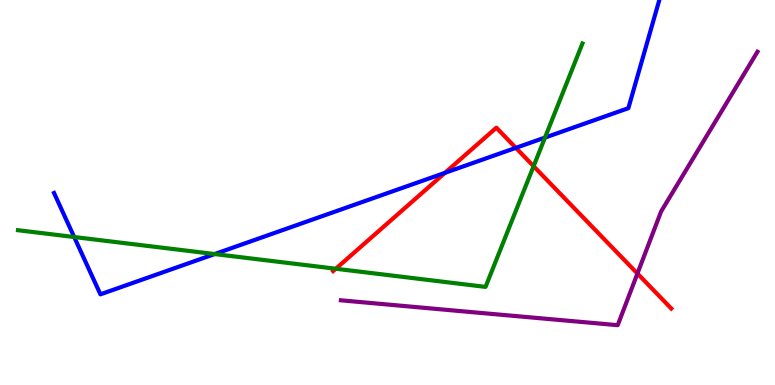[{'lines': ['blue', 'red'], 'intersections': [{'x': 5.74, 'y': 5.51}, {'x': 6.66, 'y': 6.16}]}, {'lines': ['green', 'red'], 'intersections': [{'x': 4.33, 'y': 3.02}, {'x': 6.89, 'y': 5.68}]}, {'lines': ['purple', 'red'], 'intersections': [{'x': 8.22, 'y': 2.9}]}, {'lines': ['blue', 'green'], 'intersections': [{'x': 0.957, 'y': 3.84}, {'x': 2.77, 'y': 3.4}, {'x': 7.03, 'y': 6.43}]}, {'lines': ['blue', 'purple'], 'intersections': []}, {'lines': ['green', 'purple'], 'intersections': []}]